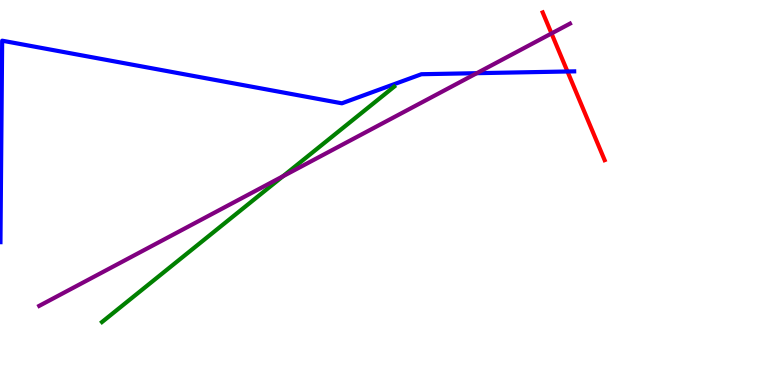[{'lines': ['blue', 'red'], 'intersections': [{'x': 7.32, 'y': 8.14}]}, {'lines': ['green', 'red'], 'intersections': []}, {'lines': ['purple', 'red'], 'intersections': [{'x': 7.12, 'y': 9.13}]}, {'lines': ['blue', 'green'], 'intersections': []}, {'lines': ['blue', 'purple'], 'intersections': [{'x': 6.15, 'y': 8.1}]}, {'lines': ['green', 'purple'], 'intersections': [{'x': 3.65, 'y': 5.42}]}]